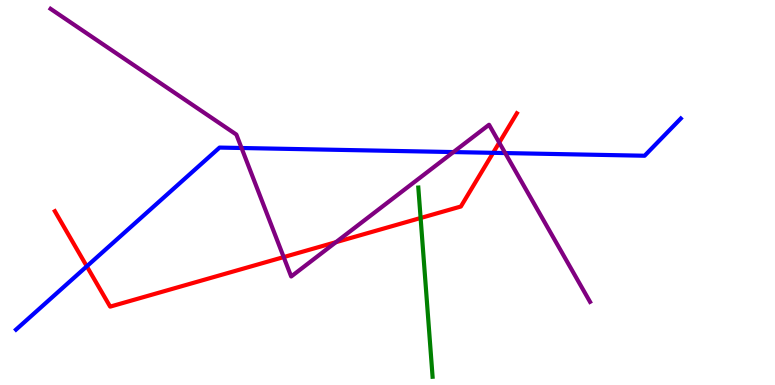[{'lines': ['blue', 'red'], 'intersections': [{'x': 1.12, 'y': 3.08}, {'x': 6.36, 'y': 6.03}]}, {'lines': ['green', 'red'], 'intersections': [{'x': 5.43, 'y': 4.34}]}, {'lines': ['purple', 'red'], 'intersections': [{'x': 3.66, 'y': 3.32}, {'x': 4.33, 'y': 3.71}, {'x': 6.44, 'y': 6.3}]}, {'lines': ['blue', 'green'], 'intersections': []}, {'lines': ['blue', 'purple'], 'intersections': [{'x': 3.12, 'y': 6.16}, {'x': 5.85, 'y': 6.05}, {'x': 6.52, 'y': 6.02}]}, {'lines': ['green', 'purple'], 'intersections': []}]